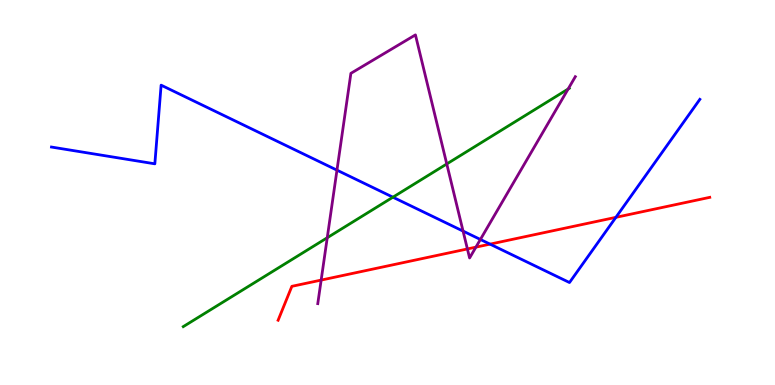[{'lines': ['blue', 'red'], 'intersections': [{'x': 6.32, 'y': 3.66}, {'x': 7.95, 'y': 4.35}]}, {'lines': ['green', 'red'], 'intersections': []}, {'lines': ['purple', 'red'], 'intersections': [{'x': 4.14, 'y': 2.72}, {'x': 6.03, 'y': 3.53}, {'x': 6.14, 'y': 3.58}]}, {'lines': ['blue', 'green'], 'intersections': [{'x': 5.07, 'y': 4.88}]}, {'lines': ['blue', 'purple'], 'intersections': [{'x': 4.35, 'y': 5.58}, {'x': 5.98, 'y': 4.0}, {'x': 6.2, 'y': 3.78}]}, {'lines': ['green', 'purple'], 'intersections': [{'x': 4.22, 'y': 3.83}, {'x': 5.76, 'y': 5.74}, {'x': 7.33, 'y': 7.69}]}]